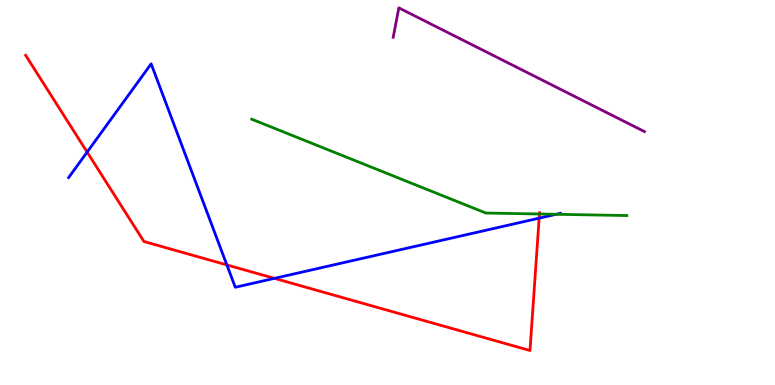[{'lines': ['blue', 'red'], 'intersections': [{'x': 1.12, 'y': 6.05}, {'x': 2.93, 'y': 3.12}, {'x': 3.54, 'y': 2.77}, {'x': 6.96, 'y': 4.33}]}, {'lines': ['green', 'red'], 'intersections': [{'x': 6.96, 'y': 4.44}]}, {'lines': ['purple', 'red'], 'intersections': []}, {'lines': ['blue', 'green'], 'intersections': [{'x': 7.18, 'y': 4.43}]}, {'lines': ['blue', 'purple'], 'intersections': []}, {'lines': ['green', 'purple'], 'intersections': []}]